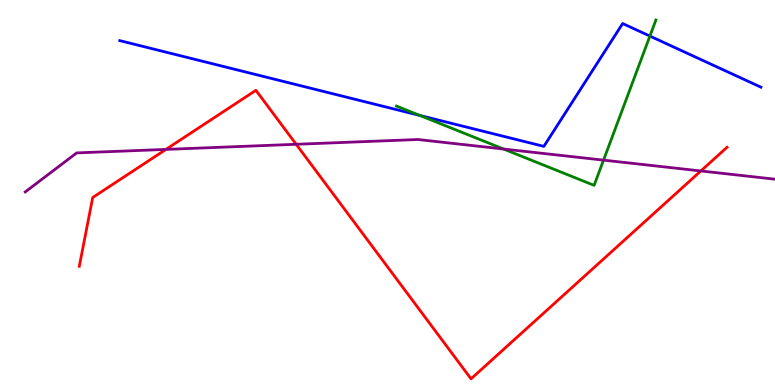[{'lines': ['blue', 'red'], 'intersections': []}, {'lines': ['green', 'red'], 'intersections': []}, {'lines': ['purple', 'red'], 'intersections': [{'x': 2.14, 'y': 6.12}, {'x': 3.82, 'y': 6.25}, {'x': 9.04, 'y': 5.56}]}, {'lines': ['blue', 'green'], 'intersections': [{'x': 5.42, 'y': 7.0}, {'x': 8.39, 'y': 9.06}]}, {'lines': ['blue', 'purple'], 'intersections': []}, {'lines': ['green', 'purple'], 'intersections': [{'x': 6.5, 'y': 6.13}, {'x': 7.79, 'y': 5.84}]}]